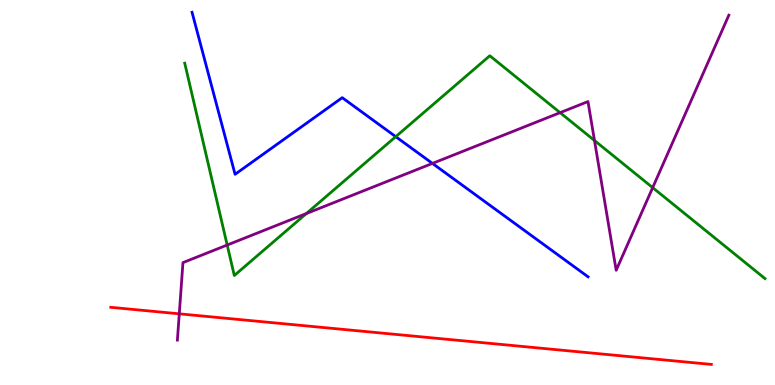[{'lines': ['blue', 'red'], 'intersections': []}, {'lines': ['green', 'red'], 'intersections': []}, {'lines': ['purple', 'red'], 'intersections': [{'x': 2.31, 'y': 1.85}]}, {'lines': ['blue', 'green'], 'intersections': [{'x': 5.11, 'y': 6.45}]}, {'lines': ['blue', 'purple'], 'intersections': [{'x': 5.58, 'y': 5.76}]}, {'lines': ['green', 'purple'], 'intersections': [{'x': 2.93, 'y': 3.64}, {'x': 3.95, 'y': 4.45}, {'x': 7.23, 'y': 7.07}, {'x': 7.67, 'y': 6.35}, {'x': 8.42, 'y': 5.13}]}]